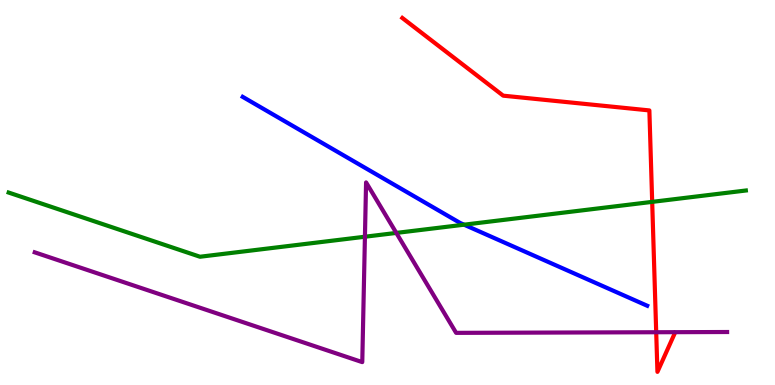[{'lines': ['blue', 'red'], 'intersections': []}, {'lines': ['green', 'red'], 'intersections': [{'x': 8.42, 'y': 4.76}]}, {'lines': ['purple', 'red'], 'intersections': [{'x': 8.47, 'y': 1.37}]}, {'lines': ['blue', 'green'], 'intersections': [{'x': 5.99, 'y': 4.16}]}, {'lines': ['blue', 'purple'], 'intersections': []}, {'lines': ['green', 'purple'], 'intersections': [{'x': 4.71, 'y': 3.85}, {'x': 5.11, 'y': 3.95}]}]